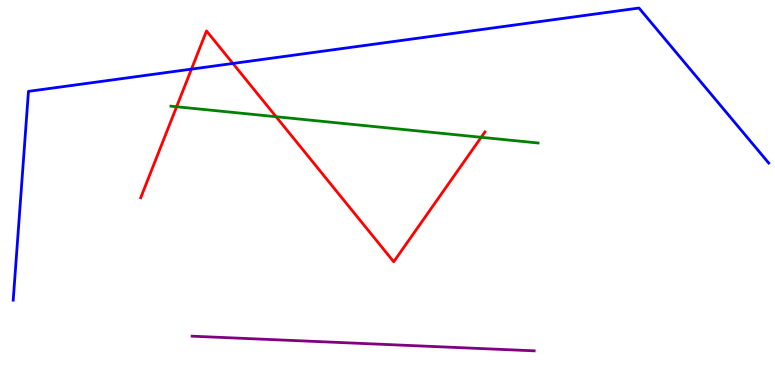[{'lines': ['blue', 'red'], 'intersections': [{'x': 2.47, 'y': 8.2}, {'x': 3.01, 'y': 8.35}]}, {'lines': ['green', 'red'], 'intersections': [{'x': 2.28, 'y': 7.23}, {'x': 3.56, 'y': 6.97}, {'x': 6.21, 'y': 6.43}]}, {'lines': ['purple', 'red'], 'intersections': []}, {'lines': ['blue', 'green'], 'intersections': []}, {'lines': ['blue', 'purple'], 'intersections': []}, {'lines': ['green', 'purple'], 'intersections': []}]